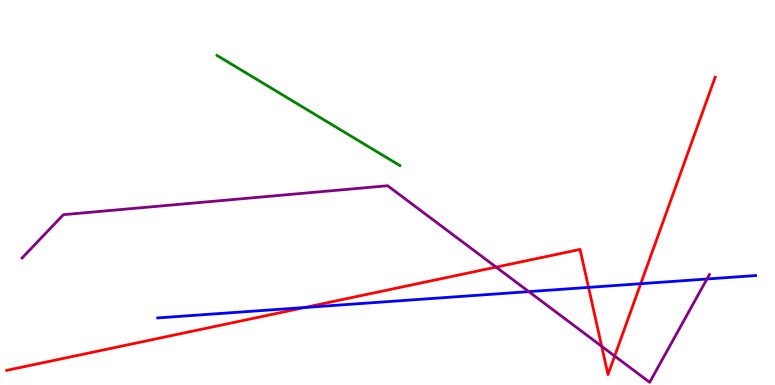[{'lines': ['blue', 'red'], 'intersections': [{'x': 3.93, 'y': 2.01}, {'x': 7.59, 'y': 2.54}, {'x': 8.27, 'y': 2.63}]}, {'lines': ['green', 'red'], 'intersections': []}, {'lines': ['purple', 'red'], 'intersections': [{'x': 6.4, 'y': 3.06}, {'x': 7.76, 'y': 1.01}, {'x': 7.93, 'y': 0.752}]}, {'lines': ['blue', 'green'], 'intersections': []}, {'lines': ['blue', 'purple'], 'intersections': [{'x': 6.82, 'y': 2.43}, {'x': 9.12, 'y': 2.75}]}, {'lines': ['green', 'purple'], 'intersections': []}]